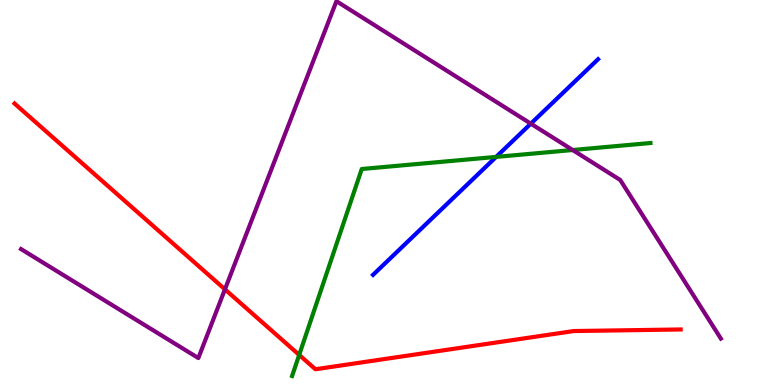[{'lines': ['blue', 'red'], 'intersections': []}, {'lines': ['green', 'red'], 'intersections': [{'x': 3.86, 'y': 0.781}]}, {'lines': ['purple', 'red'], 'intersections': [{'x': 2.9, 'y': 2.48}]}, {'lines': ['blue', 'green'], 'intersections': [{'x': 6.4, 'y': 5.92}]}, {'lines': ['blue', 'purple'], 'intersections': [{'x': 6.85, 'y': 6.79}]}, {'lines': ['green', 'purple'], 'intersections': [{'x': 7.39, 'y': 6.1}]}]